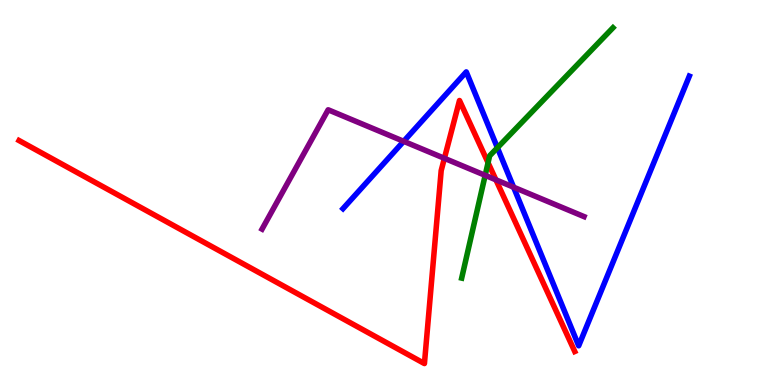[{'lines': ['blue', 'red'], 'intersections': []}, {'lines': ['green', 'red'], 'intersections': [{'x': 6.3, 'y': 5.77}]}, {'lines': ['purple', 'red'], 'intersections': [{'x': 5.73, 'y': 5.89}, {'x': 6.4, 'y': 5.33}]}, {'lines': ['blue', 'green'], 'intersections': [{'x': 6.42, 'y': 6.16}]}, {'lines': ['blue', 'purple'], 'intersections': [{'x': 5.21, 'y': 6.33}, {'x': 6.63, 'y': 5.14}]}, {'lines': ['green', 'purple'], 'intersections': [{'x': 6.26, 'y': 5.45}]}]